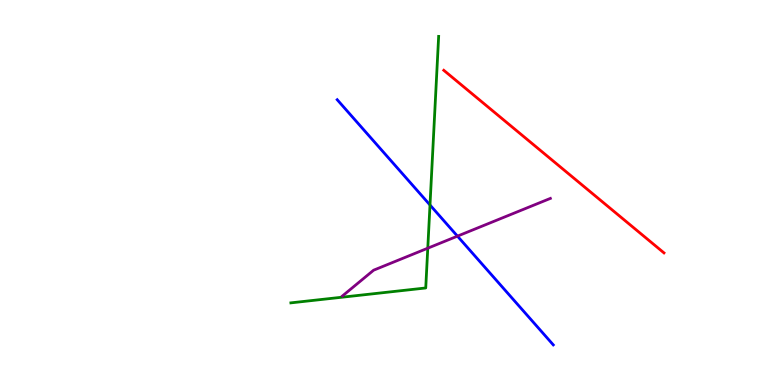[{'lines': ['blue', 'red'], 'intersections': []}, {'lines': ['green', 'red'], 'intersections': []}, {'lines': ['purple', 'red'], 'intersections': []}, {'lines': ['blue', 'green'], 'intersections': [{'x': 5.55, 'y': 4.68}]}, {'lines': ['blue', 'purple'], 'intersections': [{'x': 5.9, 'y': 3.87}]}, {'lines': ['green', 'purple'], 'intersections': [{'x': 5.52, 'y': 3.55}]}]